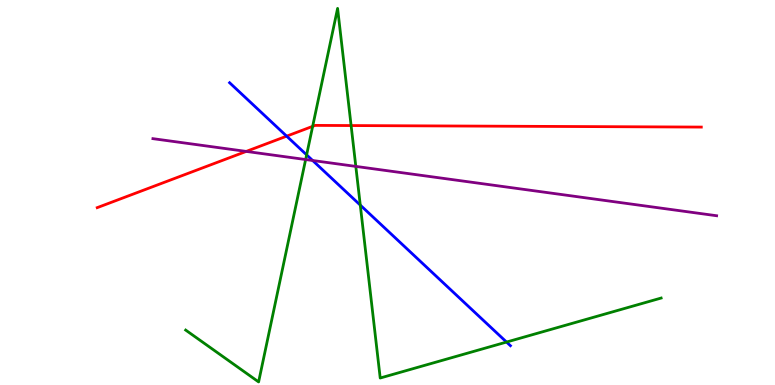[{'lines': ['blue', 'red'], 'intersections': [{'x': 3.7, 'y': 6.46}]}, {'lines': ['green', 'red'], 'intersections': [{'x': 4.03, 'y': 6.72}, {'x': 4.53, 'y': 6.74}]}, {'lines': ['purple', 'red'], 'intersections': [{'x': 3.18, 'y': 6.07}]}, {'lines': ['blue', 'green'], 'intersections': [{'x': 3.96, 'y': 5.98}, {'x': 4.65, 'y': 4.67}, {'x': 6.54, 'y': 1.12}]}, {'lines': ['blue', 'purple'], 'intersections': [{'x': 4.03, 'y': 5.83}]}, {'lines': ['green', 'purple'], 'intersections': [{'x': 3.94, 'y': 5.86}, {'x': 4.59, 'y': 5.68}]}]